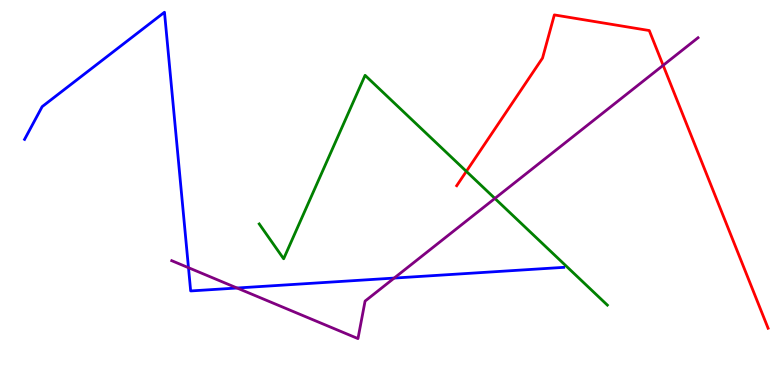[{'lines': ['blue', 'red'], 'intersections': []}, {'lines': ['green', 'red'], 'intersections': [{'x': 6.02, 'y': 5.55}]}, {'lines': ['purple', 'red'], 'intersections': [{'x': 8.56, 'y': 8.3}]}, {'lines': ['blue', 'green'], 'intersections': []}, {'lines': ['blue', 'purple'], 'intersections': [{'x': 2.43, 'y': 3.05}, {'x': 3.06, 'y': 2.52}, {'x': 5.09, 'y': 2.78}]}, {'lines': ['green', 'purple'], 'intersections': [{'x': 6.39, 'y': 4.85}]}]